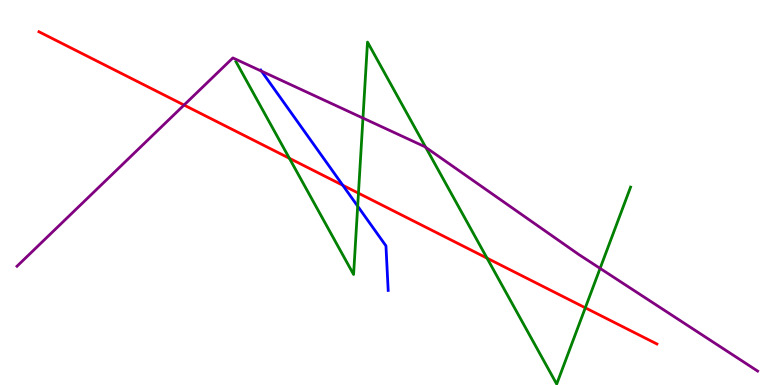[{'lines': ['blue', 'red'], 'intersections': [{'x': 4.42, 'y': 5.19}]}, {'lines': ['green', 'red'], 'intersections': [{'x': 3.73, 'y': 5.89}, {'x': 4.63, 'y': 4.98}, {'x': 6.28, 'y': 3.29}, {'x': 7.55, 'y': 2.01}]}, {'lines': ['purple', 'red'], 'intersections': [{'x': 2.37, 'y': 7.27}]}, {'lines': ['blue', 'green'], 'intersections': [{'x': 4.62, 'y': 4.64}]}, {'lines': ['blue', 'purple'], 'intersections': [{'x': 3.37, 'y': 8.15}]}, {'lines': ['green', 'purple'], 'intersections': [{'x': 4.68, 'y': 6.93}, {'x': 5.49, 'y': 6.17}, {'x': 7.74, 'y': 3.03}]}]